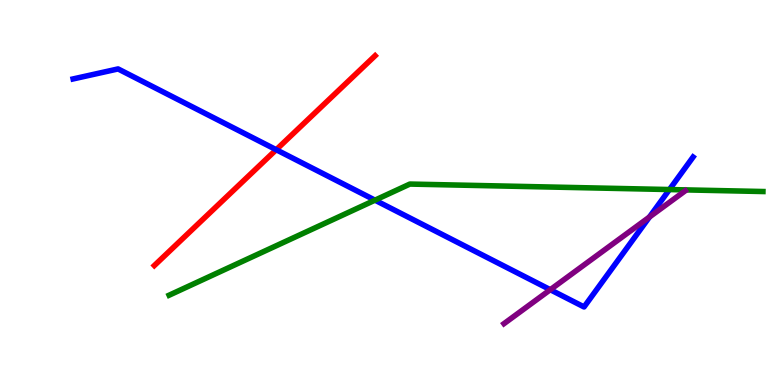[{'lines': ['blue', 'red'], 'intersections': [{'x': 3.56, 'y': 6.11}]}, {'lines': ['green', 'red'], 'intersections': []}, {'lines': ['purple', 'red'], 'intersections': []}, {'lines': ['blue', 'green'], 'intersections': [{'x': 4.84, 'y': 4.8}, {'x': 8.64, 'y': 5.08}]}, {'lines': ['blue', 'purple'], 'intersections': [{'x': 7.1, 'y': 2.48}, {'x': 8.38, 'y': 4.36}]}, {'lines': ['green', 'purple'], 'intersections': []}]